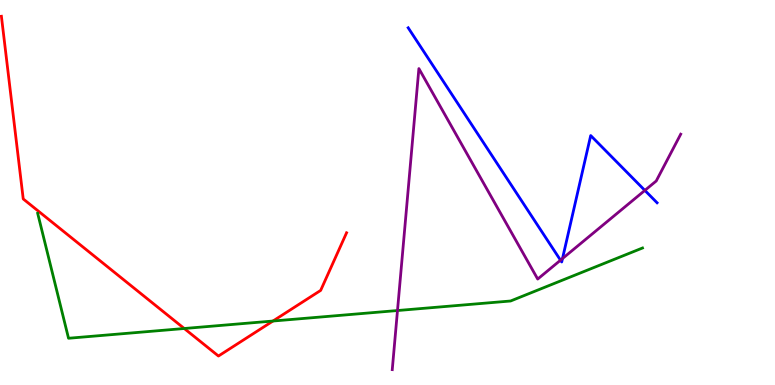[{'lines': ['blue', 'red'], 'intersections': []}, {'lines': ['green', 'red'], 'intersections': [{'x': 2.38, 'y': 1.47}, {'x': 3.52, 'y': 1.66}]}, {'lines': ['purple', 'red'], 'intersections': []}, {'lines': ['blue', 'green'], 'intersections': []}, {'lines': ['blue', 'purple'], 'intersections': [{'x': 7.23, 'y': 3.24}, {'x': 7.26, 'y': 3.28}, {'x': 8.32, 'y': 5.05}]}, {'lines': ['green', 'purple'], 'intersections': [{'x': 5.13, 'y': 1.93}]}]